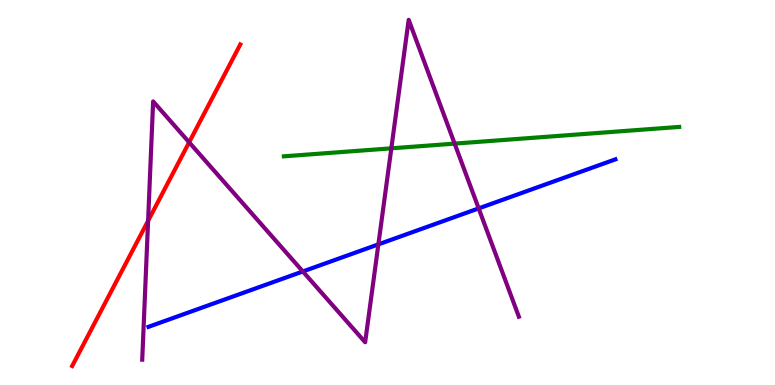[{'lines': ['blue', 'red'], 'intersections': []}, {'lines': ['green', 'red'], 'intersections': []}, {'lines': ['purple', 'red'], 'intersections': [{'x': 1.91, 'y': 4.26}, {'x': 2.44, 'y': 6.3}]}, {'lines': ['blue', 'green'], 'intersections': []}, {'lines': ['blue', 'purple'], 'intersections': [{'x': 3.91, 'y': 2.95}, {'x': 4.88, 'y': 3.65}, {'x': 6.18, 'y': 4.59}]}, {'lines': ['green', 'purple'], 'intersections': [{'x': 5.05, 'y': 6.15}, {'x': 5.87, 'y': 6.27}]}]